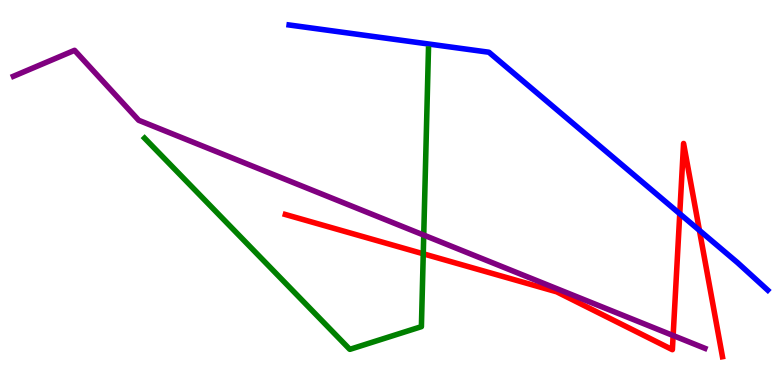[{'lines': ['blue', 'red'], 'intersections': [{'x': 8.77, 'y': 4.45}, {'x': 9.02, 'y': 4.02}]}, {'lines': ['green', 'red'], 'intersections': [{'x': 5.46, 'y': 3.41}]}, {'lines': ['purple', 'red'], 'intersections': [{'x': 8.69, 'y': 1.28}]}, {'lines': ['blue', 'green'], 'intersections': []}, {'lines': ['blue', 'purple'], 'intersections': []}, {'lines': ['green', 'purple'], 'intersections': [{'x': 5.47, 'y': 3.89}]}]